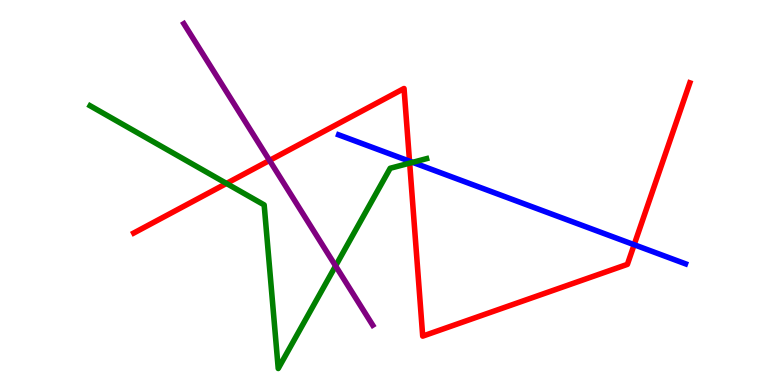[{'lines': ['blue', 'red'], 'intersections': [{'x': 5.28, 'y': 5.81}, {'x': 8.18, 'y': 3.64}]}, {'lines': ['green', 'red'], 'intersections': [{'x': 2.92, 'y': 5.24}, {'x': 5.29, 'y': 5.76}]}, {'lines': ['purple', 'red'], 'intersections': [{'x': 3.48, 'y': 5.83}]}, {'lines': ['blue', 'green'], 'intersections': [{'x': 5.32, 'y': 5.78}]}, {'lines': ['blue', 'purple'], 'intersections': []}, {'lines': ['green', 'purple'], 'intersections': [{'x': 4.33, 'y': 3.09}]}]